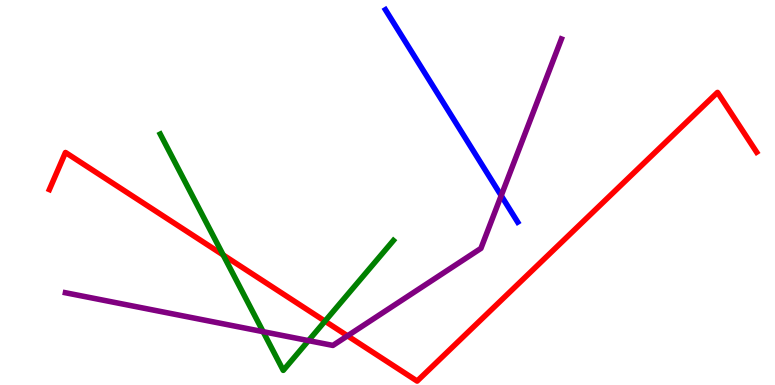[{'lines': ['blue', 'red'], 'intersections': []}, {'lines': ['green', 'red'], 'intersections': [{'x': 2.88, 'y': 3.38}, {'x': 4.19, 'y': 1.66}]}, {'lines': ['purple', 'red'], 'intersections': [{'x': 4.48, 'y': 1.28}]}, {'lines': ['blue', 'green'], 'intersections': []}, {'lines': ['blue', 'purple'], 'intersections': [{'x': 6.47, 'y': 4.92}]}, {'lines': ['green', 'purple'], 'intersections': [{'x': 3.4, 'y': 1.38}, {'x': 3.98, 'y': 1.15}]}]